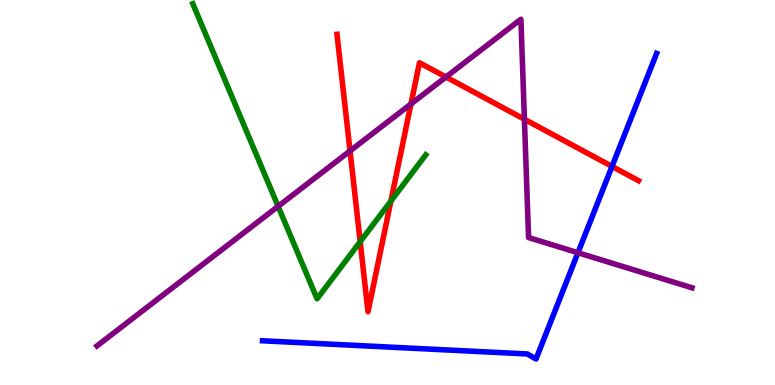[{'lines': ['blue', 'red'], 'intersections': [{'x': 7.9, 'y': 5.68}]}, {'lines': ['green', 'red'], 'intersections': [{'x': 4.65, 'y': 3.72}, {'x': 5.04, 'y': 4.78}]}, {'lines': ['purple', 'red'], 'intersections': [{'x': 4.52, 'y': 6.08}, {'x': 5.3, 'y': 7.3}, {'x': 5.75, 'y': 8.0}, {'x': 6.77, 'y': 6.9}]}, {'lines': ['blue', 'green'], 'intersections': []}, {'lines': ['blue', 'purple'], 'intersections': [{'x': 7.46, 'y': 3.44}]}, {'lines': ['green', 'purple'], 'intersections': [{'x': 3.59, 'y': 4.64}]}]